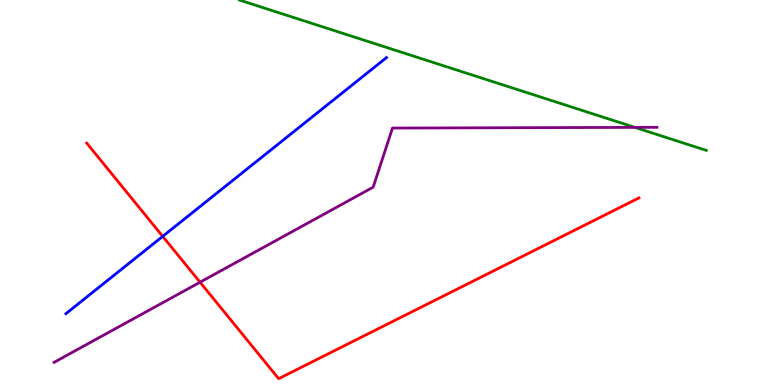[{'lines': ['blue', 'red'], 'intersections': [{'x': 2.1, 'y': 3.86}]}, {'lines': ['green', 'red'], 'intersections': []}, {'lines': ['purple', 'red'], 'intersections': [{'x': 2.58, 'y': 2.67}]}, {'lines': ['blue', 'green'], 'intersections': []}, {'lines': ['blue', 'purple'], 'intersections': []}, {'lines': ['green', 'purple'], 'intersections': [{'x': 8.19, 'y': 6.69}]}]